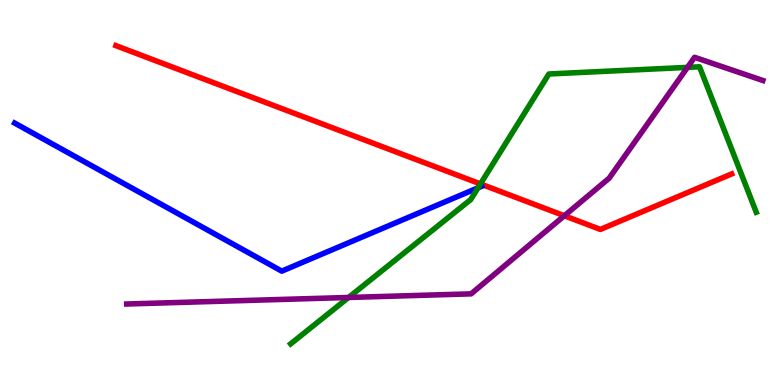[{'lines': ['blue', 'red'], 'intersections': []}, {'lines': ['green', 'red'], 'intersections': [{'x': 6.2, 'y': 5.22}]}, {'lines': ['purple', 'red'], 'intersections': [{'x': 7.28, 'y': 4.4}]}, {'lines': ['blue', 'green'], 'intersections': [{'x': 6.17, 'y': 5.12}]}, {'lines': ['blue', 'purple'], 'intersections': []}, {'lines': ['green', 'purple'], 'intersections': [{'x': 4.5, 'y': 2.27}, {'x': 8.87, 'y': 8.25}]}]